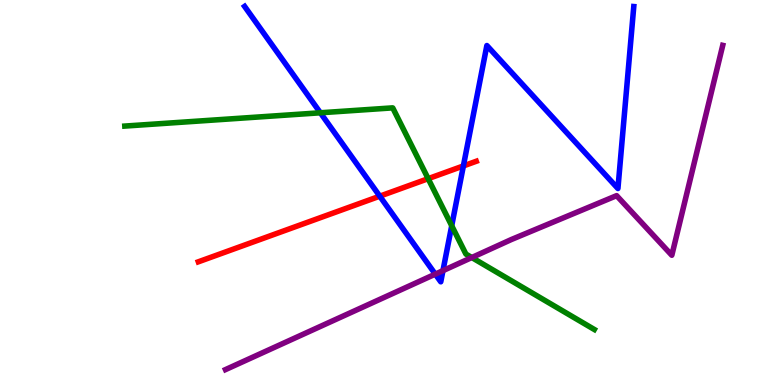[{'lines': ['blue', 'red'], 'intersections': [{'x': 4.9, 'y': 4.9}, {'x': 5.98, 'y': 5.69}]}, {'lines': ['green', 'red'], 'intersections': [{'x': 5.52, 'y': 5.36}]}, {'lines': ['purple', 'red'], 'intersections': []}, {'lines': ['blue', 'green'], 'intersections': [{'x': 4.13, 'y': 7.07}, {'x': 5.83, 'y': 4.14}]}, {'lines': ['blue', 'purple'], 'intersections': [{'x': 5.62, 'y': 2.88}, {'x': 5.72, 'y': 2.97}]}, {'lines': ['green', 'purple'], 'intersections': [{'x': 6.09, 'y': 3.31}]}]